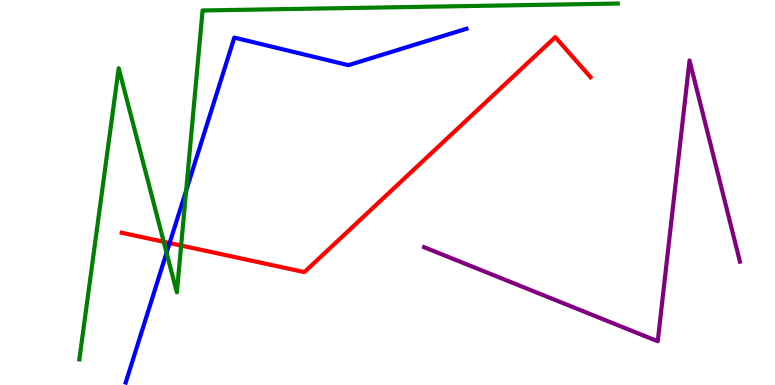[{'lines': ['blue', 'red'], 'intersections': [{'x': 2.19, 'y': 3.69}]}, {'lines': ['green', 'red'], 'intersections': [{'x': 2.11, 'y': 3.72}, {'x': 2.34, 'y': 3.62}]}, {'lines': ['purple', 'red'], 'intersections': []}, {'lines': ['blue', 'green'], 'intersections': [{'x': 2.15, 'y': 3.43}, {'x': 2.4, 'y': 5.05}]}, {'lines': ['blue', 'purple'], 'intersections': []}, {'lines': ['green', 'purple'], 'intersections': []}]